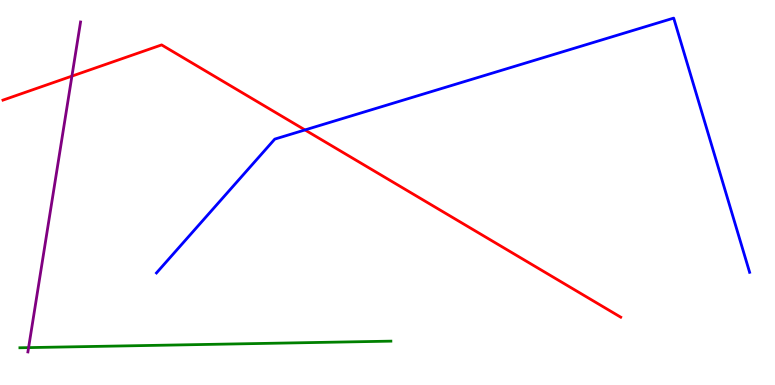[{'lines': ['blue', 'red'], 'intersections': [{'x': 3.94, 'y': 6.63}]}, {'lines': ['green', 'red'], 'intersections': []}, {'lines': ['purple', 'red'], 'intersections': [{'x': 0.928, 'y': 8.02}]}, {'lines': ['blue', 'green'], 'intersections': []}, {'lines': ['blue', 'purple'], 'intersections': []}, {'lines': ['green', 'purple'], 'intersections': [{'x': 0.369, 'y': 0.971}]}]